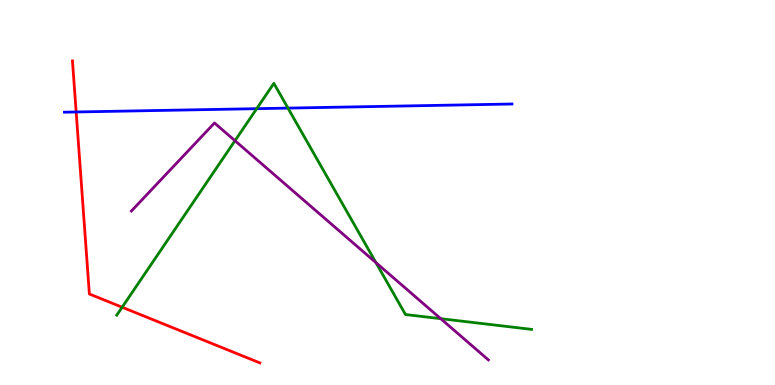[{'lines': ['blue', 'red'], 'intersections': [{'x': 0.983, 'y': 7.09}]}, {'lines': ['green', 'red'], 'intersections': [{'x': 1.58, 'y': 2.02}]}, {'lines': ['purple', 'red'], 'intersections': []}, {'lines': ['blue', 'green'], 'intersections': [{'x': 3.31, 'y': 7.18}, {'x': 3.72, 'y': 7.19}]}, {'lines': ['blue', 'purple'], 'intersections': []}, {'lines': ['green', 'purple'], 'intersections': [{'x': 3.03, 'y': 6.35}, {'x': 4.85, 'y': 3.18}, {'x': 5.69, 'y': 1.72}]}]